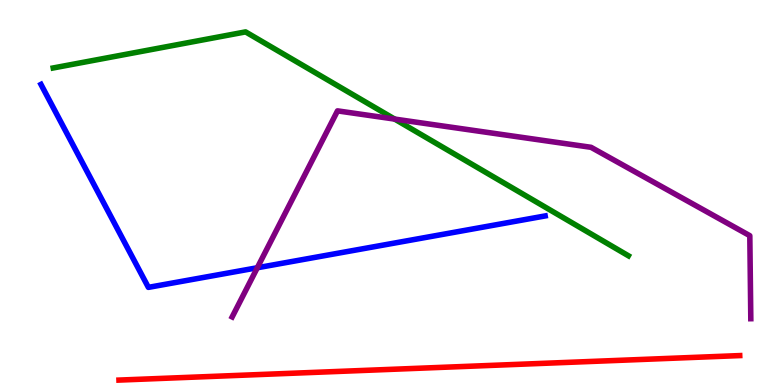[{'lines': ['blue', 'red'], 'intersections': []}, {'lines': ['green', 'red'], 'intersections': []}, {'lines': ['purple', 'red'], 'intersections': []}, {'lines': ['blue', 'green'], 'intersections': []}, {'lines': ['blue', 'purple'], 'intersections': [{'x': 3.32, 'y': 3.05}]}, {'lines': ['green', 'purple'], 'intersections': [{'x': 5.09, 'y': 6.91}]}]